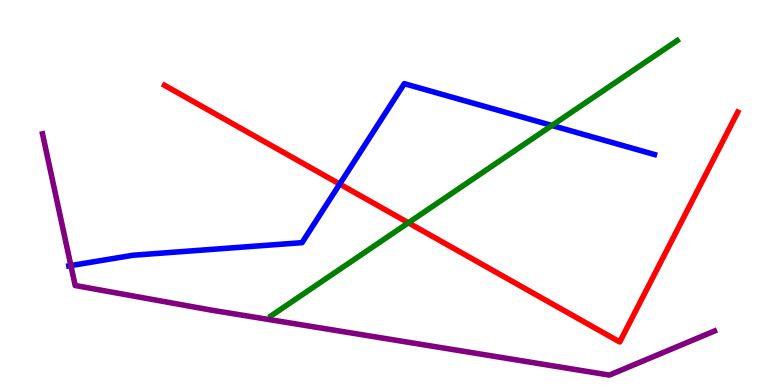[{'lines': ['blue', 'red'], 'intersections': [{'x': 4.38, 'y': 5.22}]}, {'lines': ['green', 'red'], 'intersections': [{'x': 5.27, 'y': 4.21}]}, {'lines': ['purple', 'red'], 'intersections': []}, {'lines': ['blue', 'green'], 'intersections': [{'x': 7.12, 'y': 6.74}]}, {'lines': ['blue', 'purple'], 'intersections': [{'x': 0.915, 'y': 3.1}]}, {'lines': ['green', 'purple'], 'intersections': []}]